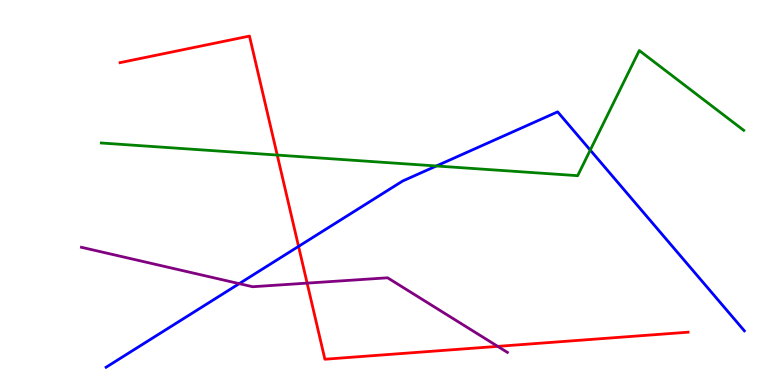[{'lines': ['blue', 'red'], 'intersections': [{'x': 3.85, 'y': 3.6}]}, {'lines': ['green', 'red'], 'intersections': [{'x': 3.58, 'y': 5.97}]}, {'lines': ['purple', 'red'], 'intersections': [{'x': 3.96, 'y': 2.65}, {'x': 6.42, 'y': 1.0}]}, {'lines': ['blue', 'green'], 'intersections': [{'x': 5.63, 'y': 5.69}, {'x': 7.62, 'y': 6.1}]}, {'lines': ['blue', 'purple'], 'intersections': [{'x': 3.09, 'y': 2.63}]}, {'lines': ['green', 'purple'], 'intersections': []}]